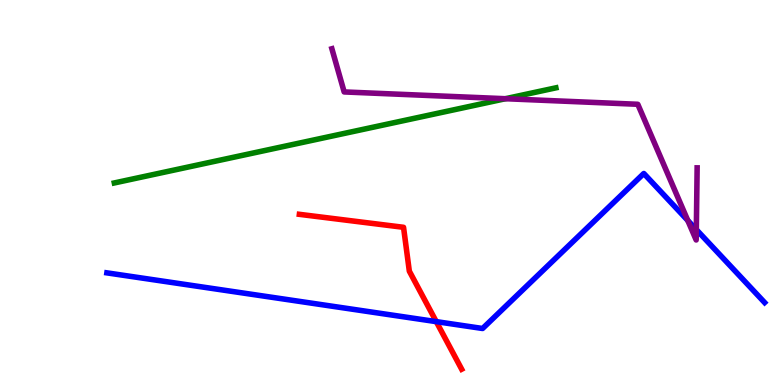[{'lines': ['blue', 'red'], 'intersections': [{'x': 5.63, 'y': 1.65}]}, {'lines': ['green', 'red'], 'intersections': []}, {'lines': ['purple', 'red'], 'intersections': []}, {'lines': ['blue', 'green'], 'intersections': []}, {'lines': ['blue', 'purple'], 'intersections': [{'x': 8.87, 'y': 4.27}, {'x': 8.98, 'y': 4.04}]}, {'lines': ['green', 'purple'], 'intersections': [{'x': 6.52, 'y': 7.44}]}]